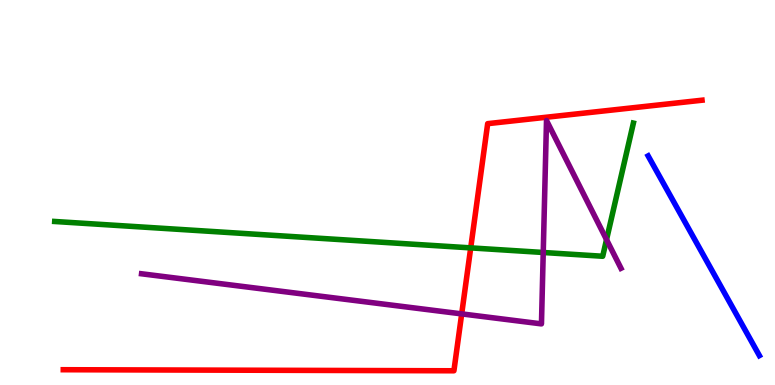[{'lines': ['blue', 'red'], 'intersections': []}, {'lines': ['green', 'red'], 'intersections': [{'x': 6.07, 'y': 3.56}]}, {'lines': ['purple', 'red'], 'intersections': [{'x': 5.96, 'y': 1.85}]}, {'lines': ['blue', 'green'], 'intersections': []}, {'lines': ['blue', 'purple'], 'intersections': []}, {'lines': ['green', 'purple'], 'intersections': [{'x': 7.01, 'y': 3.44}, {'x': 7.83, 'y': 3.78}]}]